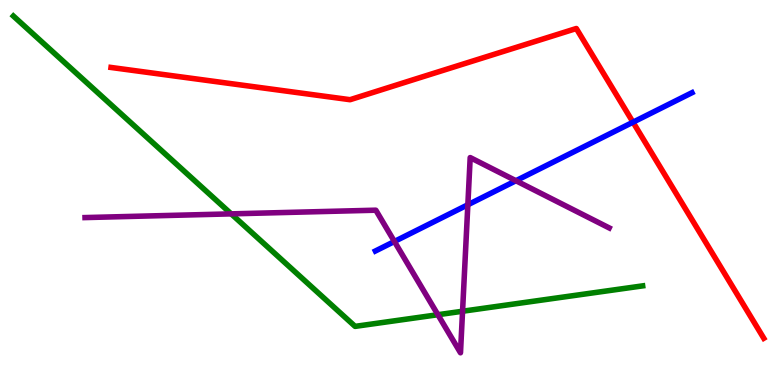[{'lines': ['blue', 'red'], 'intersections': [{'x': 8.17, 'y': 6.83}]}, {'lines': ['green', 'red'], 'intersections': []}, {'lines': ['purple', 'red'], 'intersections': []}, {'lines': ['blue', 'green'], 'intersections': []}, {'lines': ['blue', 'purple'], 'intersections': [{'x': 5.09, 'y': 3.73}, {'x': 6.04, 'y': 4.68}, {'x': 6.66, 'y': 5.31}]}, {'lines': ['green', 'purple'], 'intersections': [{'x': 2.98, 'y': 4.45}, {'x': 5.65, 'y': 1.83}, {'x': 5.97, 'y': 1.92}]}]